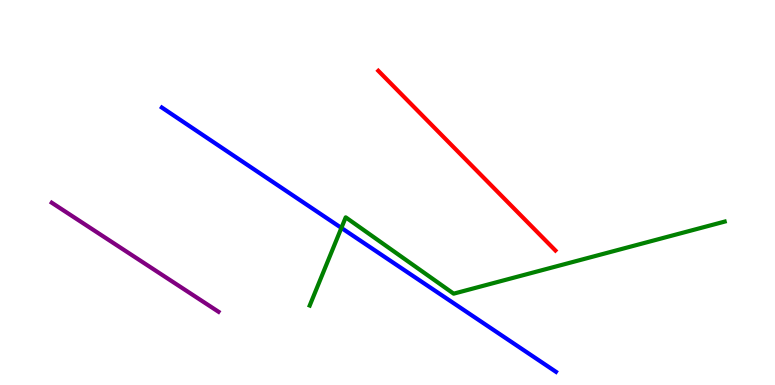[{'lines': ['blue', 'red'], 'intersections': []}, {'lines': ['green', 'red'], 'intersections': []}, {'lines': ['purple', 'red'], 'intersections': []}, {'lines': ['blue', 'green'], 'intersections': [{'x': 4.4, 'y': 4.08}]}, {'lines': ['blue', 'purple'], 'intersections': []}, {'lines': ['green', 'purple'], 'intersections': []}]